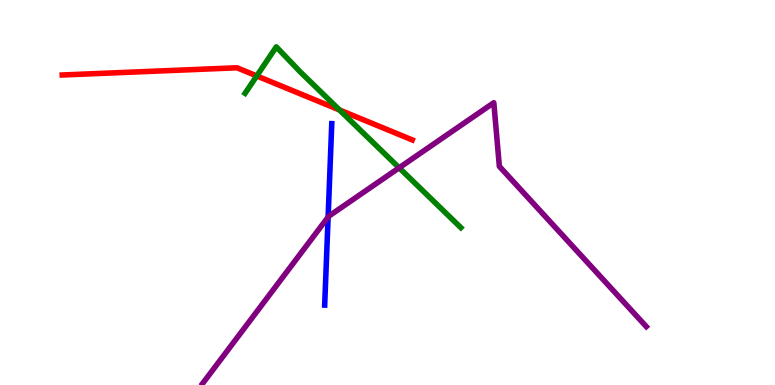[{'lines': ['blue', 'red'], 'intersections': []}, {'lines': ['green', 'red'], 'intersections': [{'x': 3.31, 'y': 8.03}, {'x': 4.38, 'y': 7.14}]}, {'lines': ['purple', 'red'], 'intersections': []}, {'lines': ['blue', 'green'], 'intersections': []}, {'lines': ['blue', 'purple'], 'intersections': [{'x': 4.23, 'y': 4.36}]}, {'lines': ['green', 'purple'], 'intersections': [{'x': 5.15, 'y': 5.64}]}]